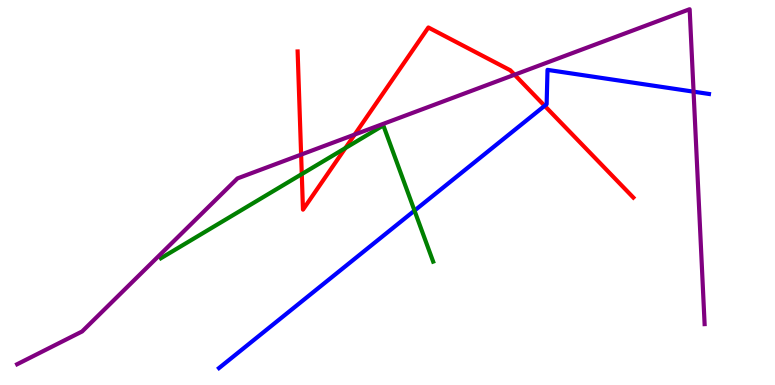[{'lines': ['blue', 'red'], 'intersections': [{'x': 7.03, 'y': 7.25}]}, {'lines': ['green', 'red'], 'intersections': [{'x': 3.89, 'y': 5.48}, {'x': 4.46, 'y': 6.15}]}, {'lines': ['purple', 'red'], 'intersections': [{'x': 3.89, 'y': 5.98}, {'x': 4.58, 'y': 6.51}, {'x': 6.64, 'y': 8.06}]}, {'lines': ['blue', 'green'], 'intersections': [{'x': 5.35, 'y': 4.53}]}, {'lines': ['blue', 'purple'], 'intersections': [{'x': 8.95, 'y': 7.62}]}, {'lines': ['green', 'purple'], 'intersections': []}]